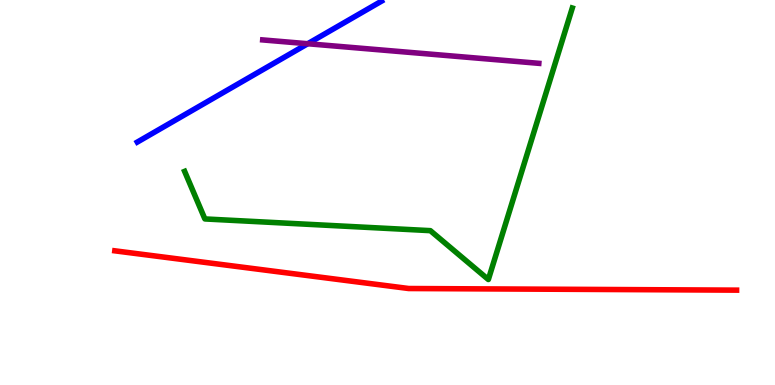[{'lines': ['blue', 'red'], 'intersections': []}, {'lines': ['green', 'red'], 'intersections': []}, {'lines': ['purple', 'red'], 'intersections': []}, {'lines': ['blue', 'green'], 'intersections': []}, {'lines': ['blue', 'purple'], 'intersections': [{'x': 3.97, 'y': 8.86}]}, {'lines': ['green', 'purple'], 'intersections': []}]